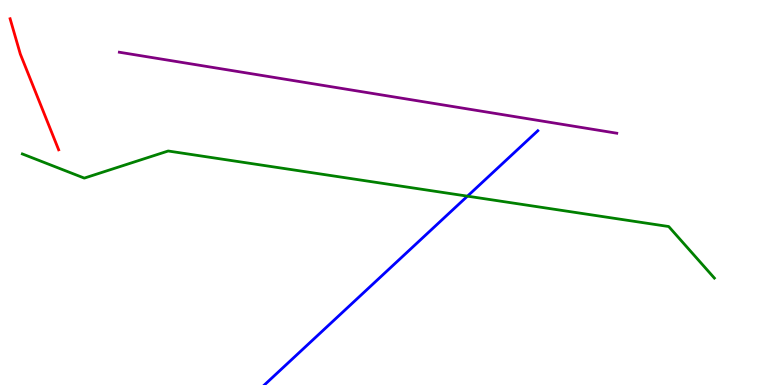[{'lines': ['blue', 'red'], 'intersections': []}, {'lines': ['green', 'red'], 'intersections': []}, {'lines': ['purple', 'red'], 'intersections': []}, {'lines': ['blue', 'green'], 'intersections': [{'x': 6.03, 'y': 4.9}]}, {'lines': ['blue', 'purple'], 'intersections': []}, {'lines': ['green', 'purple'], 'intersections': []}]